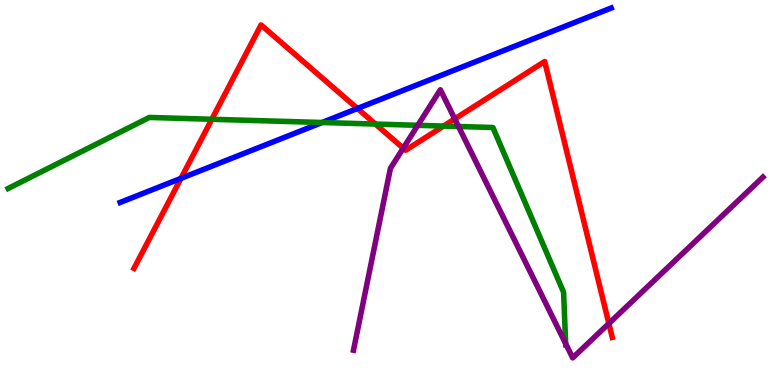[{'lines': ['blue', 'red'], 'intersections': [{'x': 2.34, 'y': 5.37}, {'x': 4.61, 'y': 7.18}]}, {'lines': ['green', 'red'], 'intersections': [{'x': 2.73, 'y': 6.9}, {'x': 4.84, 'y': 6.78}, {'x': 5.72, 'y': 6.73}]}, {'lines': ['purple', 'red'], 'intersections': [{'x': 5.2, 'y': 6.15}, {'x': 5.87, 'y': 6.91}, {'x': 7.86, 'y': 1.6}]}, {'lines': ['blue', 'green'], 'intersections': [{'x': 4.16, 'y': 6.82}]}, {'lines': ['blue', 'purple'], 'intersections': []}, {'lines': ['green', 'purple'], 'intersections': [{'x': 5.39, 'y': 6.75}, {'x': 5.92, 'y': 6.71}, {'x': 7.3, 'y': 1.07}]}]